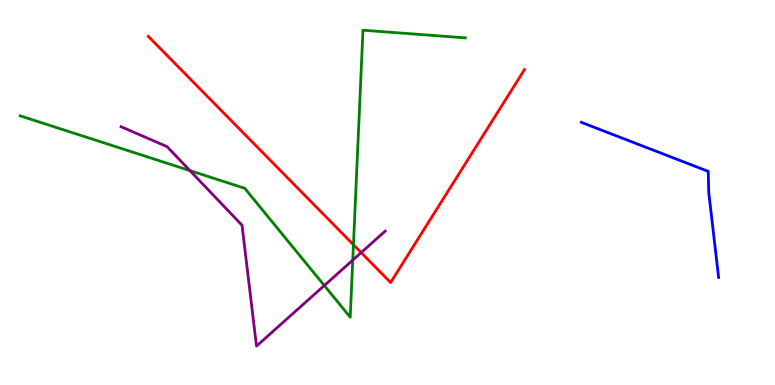[{'lines': ['blue', 'red'], 'intersections': []}, {'lines': ['green', 'red'], 'intersections': [{'x': 4.56, 'y': 3.64}]}, {'lines': ['purple', 'red'], 'intersections': [{'x': 4.66, 'y': 3.44}]}, {'lines': ['blue', 'green'], 'intersections': []}, {'lines': ['blue', 'purple'], 'intersections': []}, {'lines': ['green', 'purple'], 'intersections': [{'x': 2.45, 'y': 5.57}, {'x': 4.18, 'y': 2.58}, {'x': 4.55, 'y': 3.24}]}]